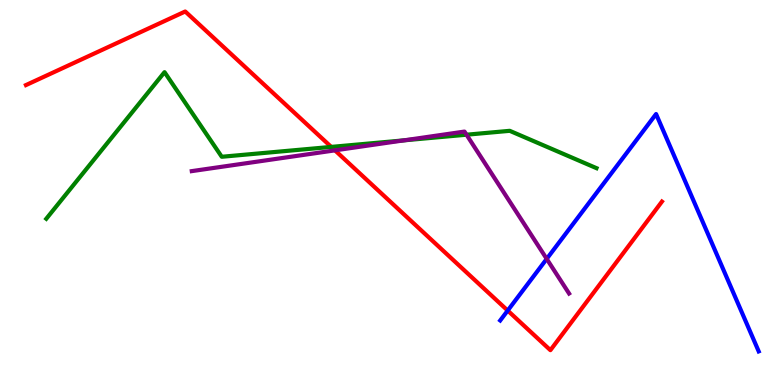[{'lines': ['blue', 'red'], 'intersections': [{'x': 6.55, 'y': 1.93}]}, {'lines': ['green', 'red'], 'intersections': [{'x': 4.27, 'y': 6.18}]}, {'lines': ['purple', 'red'], 'intersections': [{'x': 4.32, 'y': 6.09}]}, {'lines': ['blue', 'green'], 'intersections': []}, {'lines': ['blue', 'purple'], 'intersections': [{'x': 7.05, 'y': 3.28}]}, {'lines': ['green', 'purple'], 'intersections': [{'x': 5.21, 'y': 6.35}, {'x': 6.02, 'y': 6.5}]}]